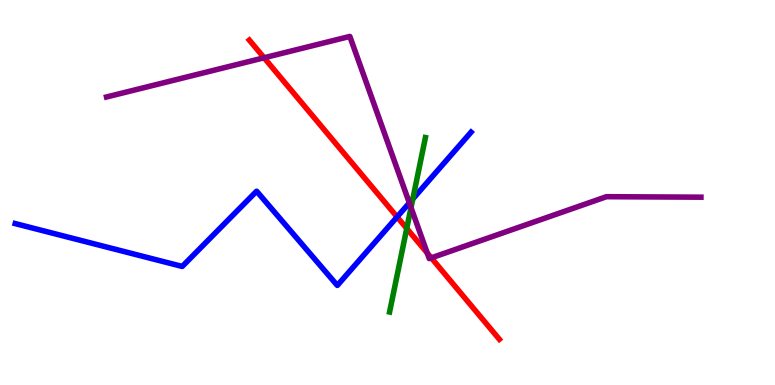[{'lines': ['blue', 'red'], 'intersections': [{'x': 5.12, 'y': 4.37}]}, {'lines': ['green', 'red'], 'intersections': [{'x': 5.25, 'y': 4.07}]}, {'lines': ['purple', 'red'], 'intersections': [{'x': 3.41, 'y': 8.5}, {'x': 5.51, 'y': 3.43}, {'x': 5.57, 'y': 3.3}]}, {'lines': ['blue', 'green'], 'intersections': [{'x': 5.33, 'y': 4.83}]}, {'lines': ['blue', 'purple'], 'intersections': [{'x': 5.28, 'y': 4.73}]}, {'lines': ['green', 'purple'], 'intersections': [{'x': 5.3, 'y': 4.61}]}]